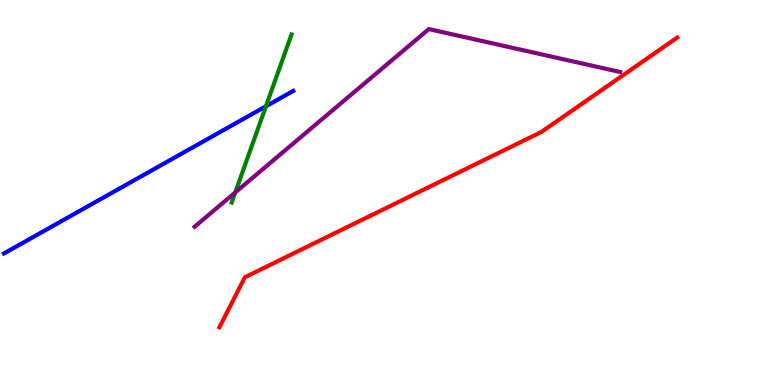[{'lines': ['blue', 'red'], 'intersections': []}, {'lines': ['green', 'red'], 'intersections': []}, {'lines': ['purple', 'red'], 'intersections': []}, {'lines': ['blue', 'green'], 'intersections': [{'x': 3.43, 'y': 7.24}]}, {'lines': ['blue', 'purple'], 'intersections': []}, {'lines': ['green', 'purple'], 'intersections': [{'x': 3.04, 'y': 5.0}]}]